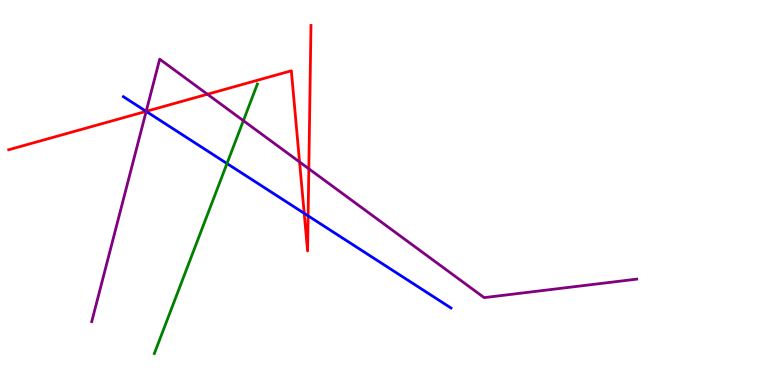[{'lines': ['blue', 'red'], 'intersections': [{'x': 1.89, 'y': 7.11}, {'x': 3.93, 'y': 4.46}, {'x': 3.98, 'y': 4.39}]}, {'lines': ['green', 'red'], 'intersections': []}, {'lines': ['purple', 'red'], 'intersections': [{'x': 1.89, 'y': 7.11}, {'x': 2.68, 'y': 7.55}, {'x': 3.87, 'y': 5.79}, {'x': 3.98, 'y': 5.62}]}, {'lines': ['blue', 'green'], 'intersections': [{'x': 2.93, 'y': 5.75}]}, {'lines': ['blue', 'purple'], 'intersections': [{'x': 1.89, 'y': 7.11}]}, {'lines': ['green', 'purple'], 'intersections': [{'x': 3.14, 'y': 6.87}]}]